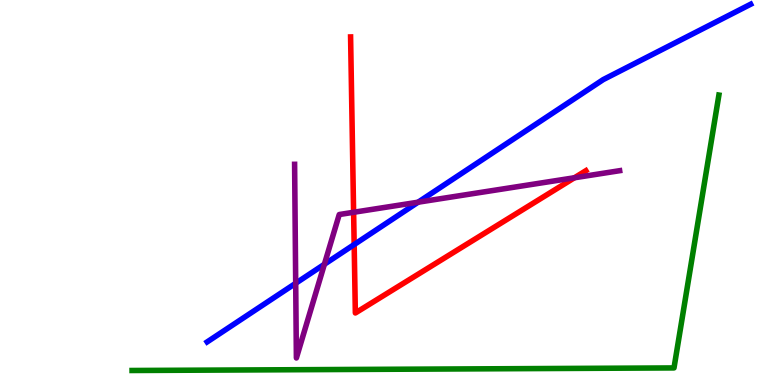[{'lines': ['blue', 'red'], 'intersections': [{'x': 4.57, 'y': 3.65}]}, {'lines': ['green', 'red'], 'intersections': []}, {'lines': ['purple', 'red'], 'intersections': [{'x': 4.56, 'y': 4.49}, {'x': 7.41, 'y': 5.38}]}, {'lines': ['blue', 'green'], 'intersections': []}, {'lines': ['blue', 'purple'], 'intersections': [{'x': 3.82, 'y': 2.64}, {'x': 4.19, 'y': 3.14}, {'x': 5.4, 'y': 4.75}]}, {'lines': ['green', 'purple'], 'intersections': []}]